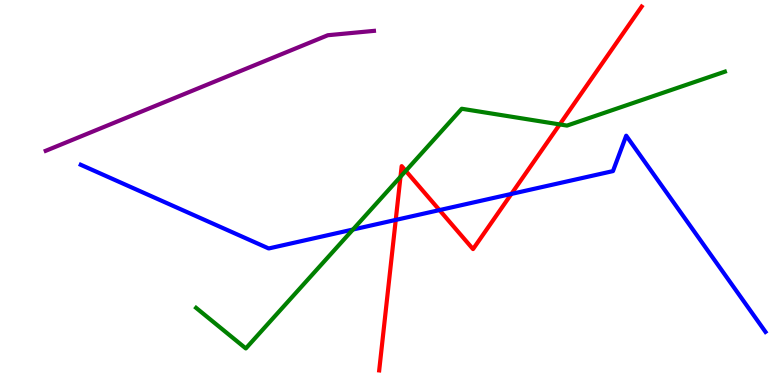[{'lines': ['blue', 'red'], 'intersections': [{'x': 5.11, 'y': 4.29}, {'x': 5.67, 'y': 4.54}, {'x': 6.6, 'y': 4.96}]}, {'lines': ['green', 'red'], 'intersections': [{'x': 5.17, 'y': 5.41}, {'x': 5.24, 'y': 5.56}, {'x': 7.22, 'y': 6.77}]}, {'lines': ['purple', 'red'], 'intersections': []}, {'lines': ['blue', 'green'], 'intersections': [{'x': 4.55, 'y': 4.04}]}, {'lines': ['blue', 'purple'], 'intersections': []}, {'lines': ['green', 'purple'], 'intersections': []}]